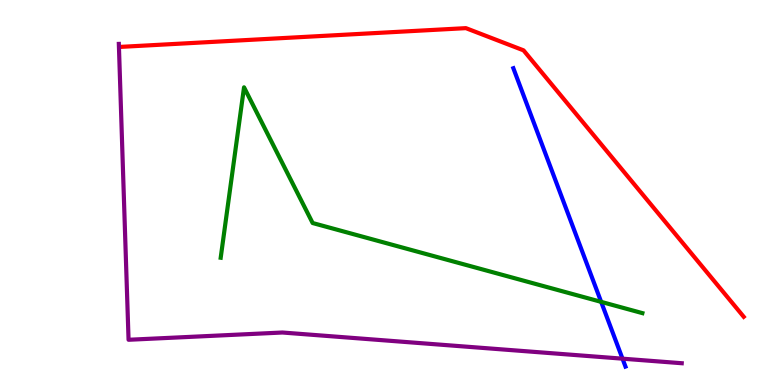[{'lines': ['blue', 'red'], 'intersections': []}, {'lines': ['green', 'red'], 'intersections': []}, {'lines': ['purple', 'red'], 'intersections': []}, {'lines': ['blue', 'green'], 'intersections': [{'x': 7.76, 'y': 2.16}]}, {'lines': ['blue', 'purple'], 'intersections': [{'x': 8.03, 'y': 0.684}]}, {'lines': ['green', 'purple'], 'intersections': []}]